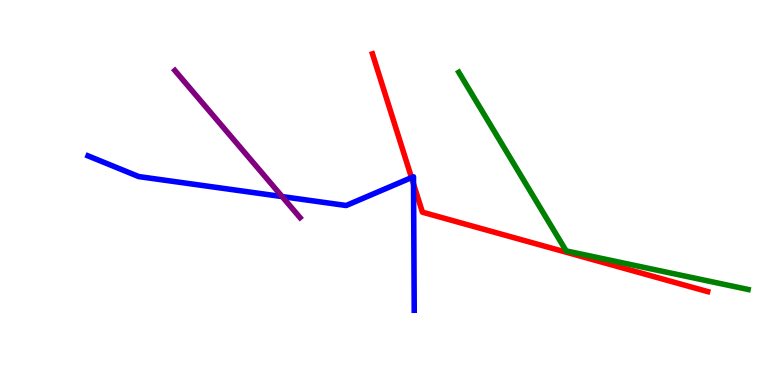[{'lines': ['blue', 'red'], 'intersections': [{'x': 5.31, 'y': 5.39}, {'x': 5.34, 'y': 5.22}]}, {'lines': ['green', 'red'], 'intersections': []}, {'lines': ['purple', 'red'], 'intersections': []}, {'lines': ['blue', 'green'], 'intersections': []}, {'lines': ['blue', 'purple'], 'intersections': [{'x': 3.64, 'y': 4.89}]}, {'lines': ['green', 'purple'], 'intersections': []}]